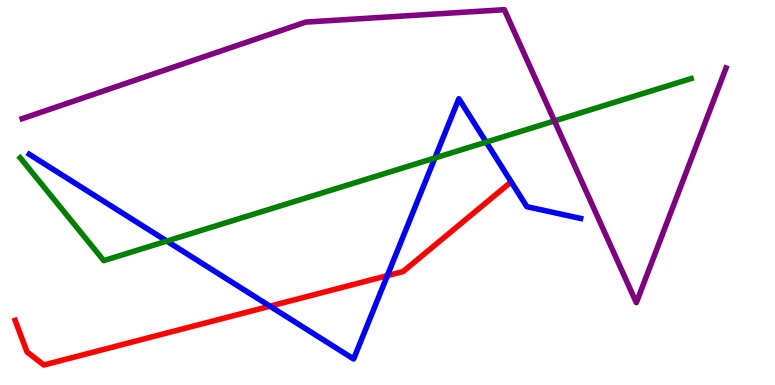[{'lines': ['blue', 'red'], 'intersections': [{'x': 3.48, 'y': 2.05}, {'x': 5.0, 'y': 2.84}]}, {'lines': ['green', 'red'], 'intersections': []}, {'lines': ['purple', 'red'], 'intersections': []}, {'lines': ['blue', 'green'], 'intersections': [{'x': 2.15, 'y': 3.74}, {'x': 5.61, 'y': 5.9}, {'x': 6.27, 'y': 6.31}]}, {'lines': ['blue', 'purple'], 'intersections': []}, {'lines': ['green', 'purple'], 'intersections': [{'x': 7.15, 'y': 6.86}]}]